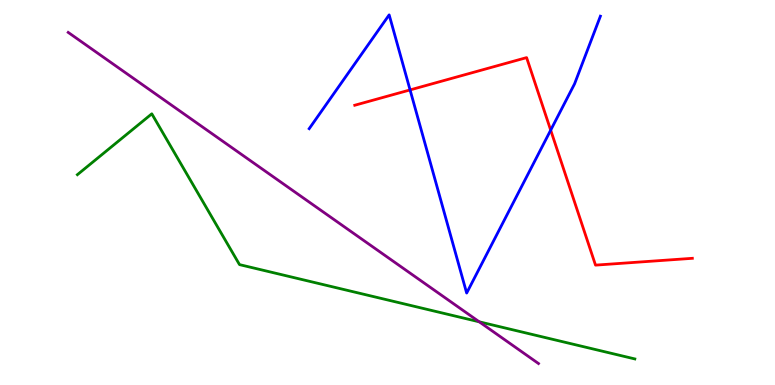[{'lines': ['blue', 'red'], 'intersections': [{'x': 5.29, 'y': 7.66}, {'x': 7.11, 'y': 6.62}]}, {'lines': ['green', 'red'], 'intersections': []}, {'lines': ['purple', 'red'], 'intersections': []}, {'lines': ['blue', 'green'], 'intersections': []}, {'lines': ['blue', 'purple'], 'intersections': []}, {'lines': ['green', 'purple'], 'intersections': [{'x': 6.18, 'y': 1.64}]}]